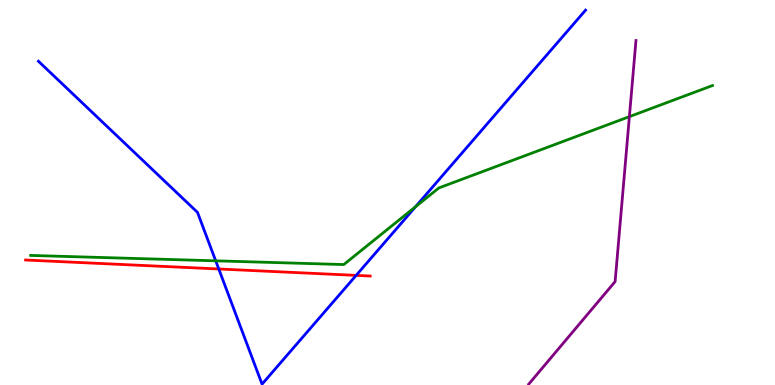[{'lines': ['blue', 'red'], 'intersections': [{'x': 2.82, 'y': 3.01}, {'x': 4.6, 'y': 2.85}]}, {'lines': ['green', 'red'], 'intersections': []}, {'lines': ['purple', 'red'], 'intersections': []}, {'lines': ['blue', 'green'], 'intersections': [{'x': 2.78, 'y': 3.23}, {'x': 5.36, 'y': 4.63}]}, {'lines': ['blue', 'purple'], 'intersections': []}, {'lines': ['green', 'purple'], 'intersections': [{'x': 8.12, 'y': 6.97}]}]